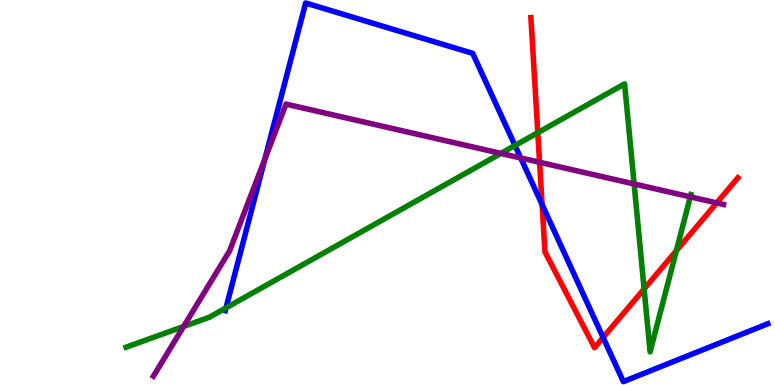[{'lines': ['blue', 'red'], 'intersections': [{'x': 7.0, 'y': 4.69}, {'x': 7.78, 'y': 1.23}]}, {'lines': ['green', 'red'], 'intersections': [{'x': 6.94, 'y': 6.55}, {'x': 8.31, 'y': 2.49}, {'x': 8.73, 'y': 3.49}]}, {'lines': ['purple', 'red'], 'intersections': [{'x': 6.96, 'y': 5.79}, {'x': 9.25, 'y': 4.73}]}, {'lines': ['blue', 'green'], 'intersections': [{'x': 2.92, 'y': 2.0}, {'x': 6.65, 'y': 6.22}]}, {'lines': ['blue', 'purple'], 'intersections': [{'x': 3.42, 'y': 5.87}, {'x': 6.72, 'y': 5.9}]}, {'lines': ['green', 'purple'], 'intersections': [{'x': 2.37, 'y': 1.52}, {'x': 6.46, 'y': 6.02}, {'x': 8.18, 'y': 5.22}, {'x': 8.91, 'y': 4.89}]}]